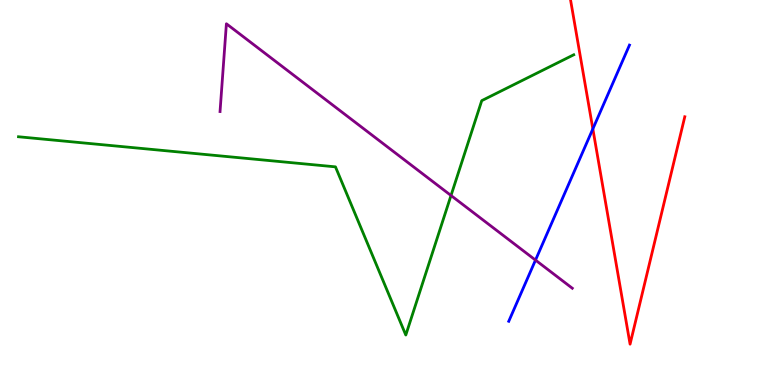[{'lines': ['blue', 'red'], 'intersections': [{'x': 7.65, 'y': 6.65}]}, {'lines': ['green', 'red'], 'intersections': []}, {'lines': ['purple', 'red'], 'intersections': []}, {'lines': ['blue', 'green'], 'intersections': []}, {'lines': ['blue', 'purple'], 'intersections': [{'x': 6.91, 'y': 3.24}]}, {'lines': ['green', 'purple'], 'intersections': [{'x': 5.82, 'y': 4.92}]}]